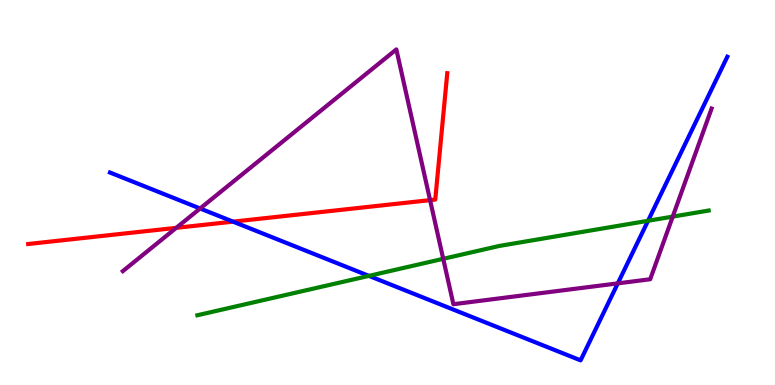[{'lines': ['blue', 'red'], 'intersections': [{'x': 3.01, 'y': 4.24}]}, {'lines': ['green', 'red'], 'intersections': []}, {'lines': ['purple', 'red'], 'intersections': [{'x': 2.27, 'y': 4.08}, {'x': 5.55, 'y': 4.8}]}, {'lines': ['blue', 'green'], 'intersections': [{'x': 4.76, 'y': 2.83}, {'x': 8.36, 'y': 4.27}]}, {'lines': ['blue', 'purple'], 'intersections': [{'x': 2.58, 'y': 4.58}, {'x': 7.97, 'y': 2.64}]}, {'lines': ['green', 'purple'], 'intersections': [{'x': 5.72, 'y': 3.28}, {'x': 8.68, 'y': 4.37}]}]